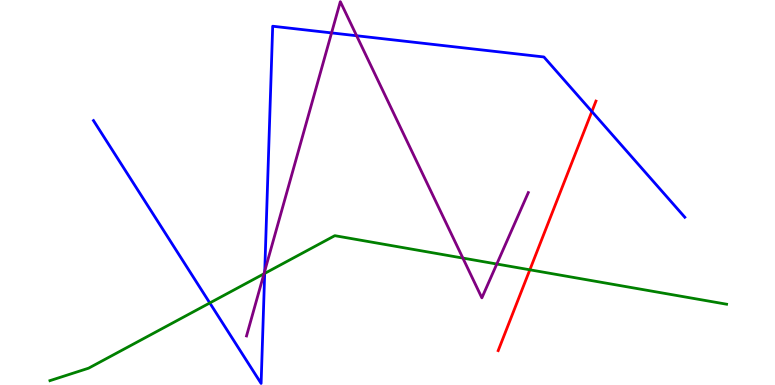[{'lines': ['blue', 'red'], 'intersections': [{'x': 7.64, 'y': 7.1}]}, {'lines': ['green', 'red'], 'intersections': [{'x': 6.84, 'y': 2.99}]}, {'lines': ['purple', 'red'], 'intersections': []}, {'lines': ['blue', 'green'], 'intersections': [{'x': 2.71, 'y': 2.13}, {'x': 3.42, 'y': 2.9}]}, {'lines': ['blue', 'purple'], 'intersections': [{'x': 3.42, 'y': 2.96}, {'x': 4.28, 'y': 9.15}, {'x': 4.6, 'y': 9.07}]}, {'lines': ['green', 'purple'], 'intersections': [{'x': 3.41, 'y': 2.89}, {'x': 5.97, 'y': 3.3}, {'x': 6.41, 'y': 3.14}]}]